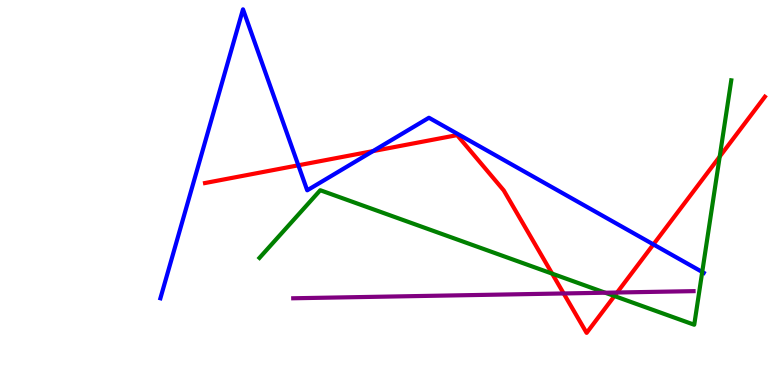[{'lines': ['blue', 'red'], 'intersections': [{'x': 3.85, 'y': 5.71}, {'x': 4.81, 'y': 6.07}, {'x': 8.43, 'y': 3.65}]}, {'lines': ['green', 'red'], 'intersections': [{'x': 7.12, 'y': 2.89}, {'x': 7.93, 'y': 2.31}, {'x': 9.29, 'y': 5.93}]}, {'lines': ['purple', 'red'], 'intersections': [{'x': 7.27, 'y': 2.38}, {'x': 7.96, 'y': 2.4}]}, {'lines': ['blue', 'green'], 'intersections': [{'x': 9.06, 'y': 2.94}]}, {'lines': ['blue', 'purple'], 'intersections': []}, {'lines': ['green', 'purple'], 'intersections': [{'x': 7.81, 'y': 2.4}]}]